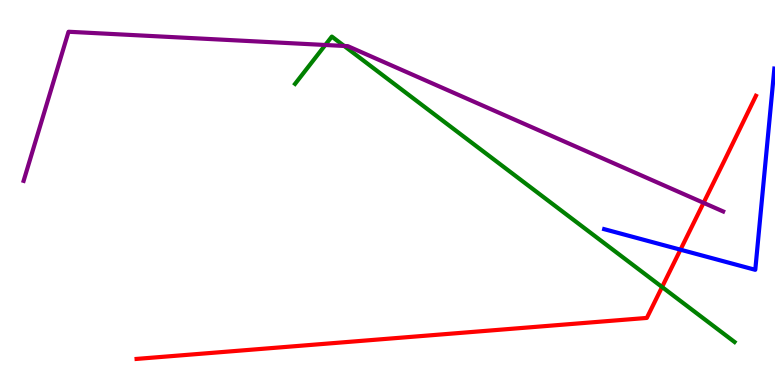[{'lines': ['blue', 'red'], 'intersections': [{'x': 8.78, 'y': 3.51}]}, {'lines': ['green', 'red'], 'intersections': [{'x': 8.54, 'y': 2.55}]}, {'lines': ['purple', 'red'], 'intersections': [{'x': 9.08, 'y': 4.73}]}, {'lines': ['blue', 'green'], 'intersections': []}, {'lines': ['blue', 'purple'], 'intersections': []}, {'lines': ['green', 'purple'], 'intersections': [{'x': 4.2, 'y': 8.83}, {'x': 4.44, 'y': 8.81}]}]